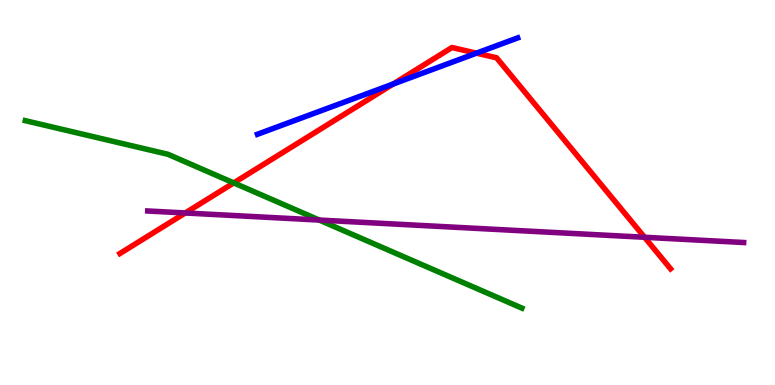[{'lines': ['blue', 'red'], 'intersections': [{'x': 5.07, 'y': 7.82}, {'x': 6.15, 'y': 8.62}]}, {'lines': ['green', 'red'], 'intersections': [{'x': 3.02, 'y': 5.25}]}, {'lines': ['purple', 'red'], 'intersections': [{'x': 2.39, 'y': 4.47}, {'x': 8.32, 'y': 3.84}]}, {'lines': ['blue', 'green'], 'intersections': []}, {'lines': ['blue', 'purple'], 'intersections': []}, {'lines': ['green', 'purple'], 'intersections': [{'x': 4.12, 'y': 4.28}]}]